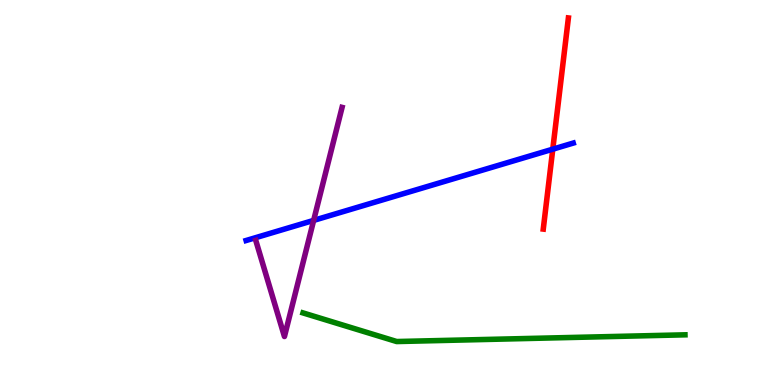[{'lines': ['blue', 'red'], 'intersections': [{'x': 7.13, 'y': 6.13}]}, {'lines': ['green', 'red'], 'intersections': []}, {'lines': ['purple', 'red'], 'intersections': []}, {'lines': ['blue', 'green'], 'intersections': []}, {'lines': ['blue', 'purple'], 'intersections': [{'x': 4.05, 'y': 4.28}]}, {'lines': ['green', 'purple'], 'intersections': []}]